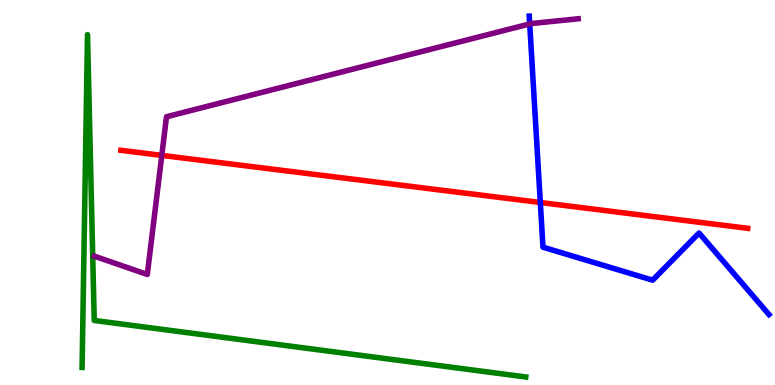[{'lines': ['blue', 'red'], 'intersections': [{'x': 6.97, 'y': 4.74}]}, {'lines': ['green', 'red'], 'intersections': []}, {'lines': ['purple', 'red'], 'intersections': [{'x': 2.09, 'y': 5.96}]}, {'lines': ['blue', 'green'], 'intersections': []}, {'lines': ['blue', 'purple'], 'intersections': [{'x': 6.83, 'y': 9.38}]}, {'lines': ['green', 'purple'], 'intersections': []}]